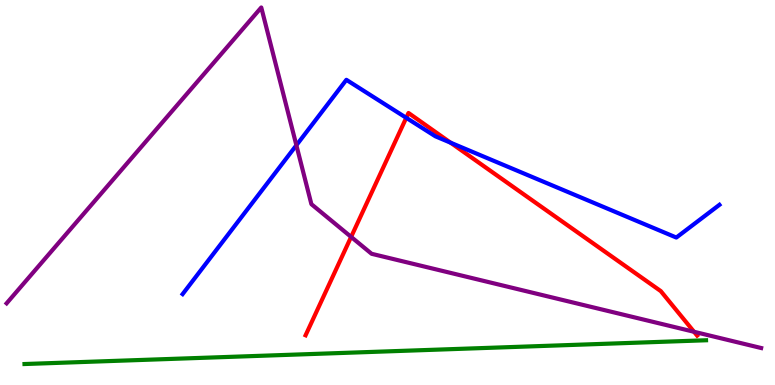[{'lines': ['blue', 'red'], 'intersections': [{'x': 5.24, 'y': 6.94}, {'x': 5.81, 'y': 6.29}]}, {'lines': ['green', 'red'], 'intersections': []}, {'lines': ['purple', 'red'], 'intersections': [{'x': 4.53, 'y': 3.85}, {'x': 8.95, 'y': 1.38}]}, {'lines': ['blue', 'green'], 'intersections': []}, {'lines': ['blue', 'purple'], 'intersections': [{'x': 3.82, 'y': 6.23}]}, {'lines': ['green', 'purple'], 'intersections': []}]